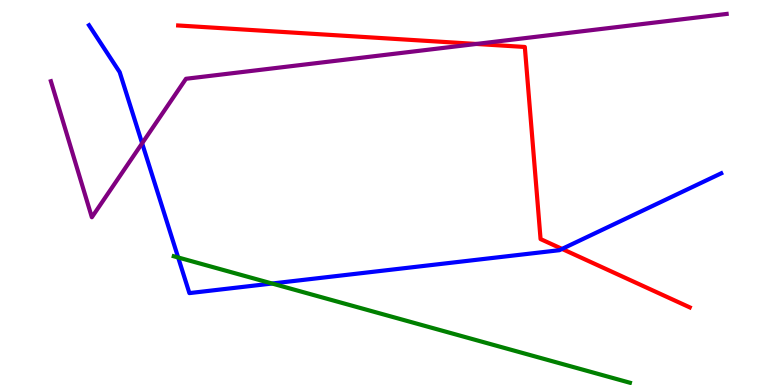[{'lines': ['blue', 'red'], 'intersections': [{'x': 7.25, 'y': 3.53}]}, {'lines': ['green', 'red'], 'intersections': []}, {'lines': ['purple', 'red'], 'intersections': [{'x': 6.15, 'y': 8.86}]}, {'lines': ['blue', 'green'], 'intersections': [{'x': 2.3, 'y': 3.31}, {'x': 3.51, 'y': 2.64}]}, {'lines': ['blue', 'purple'], 'intersections': [{'x': 1.83, 'y': 6.28}]}, {'lines': ['green', 'purple'], 'intersections': []}]